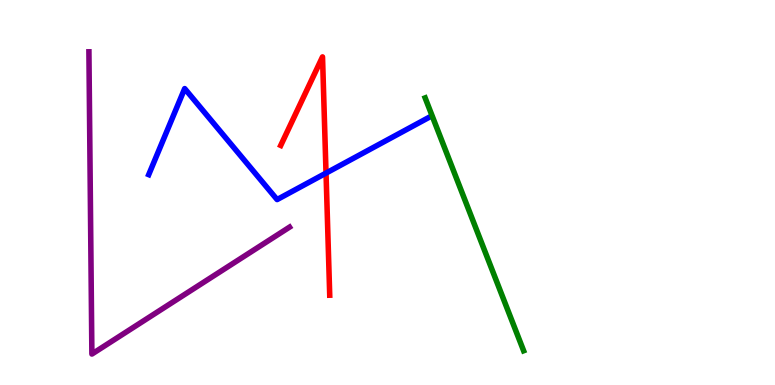[{'lines': ['blue', 'red'], 'intersections': [{'x': 4.21, 'y': 5.5}]}, {'lines': ['green', 'red'], 'intersections': []}, {'lines': ['purple', 'red'], 'intersections': []}, {'lines': ['blue', 'green'], 'intersections': []}, {'lines': ['blue', 'purple'], 'intersections': []}, {'lines': ['green', 'purple'], 'intersections': []}]